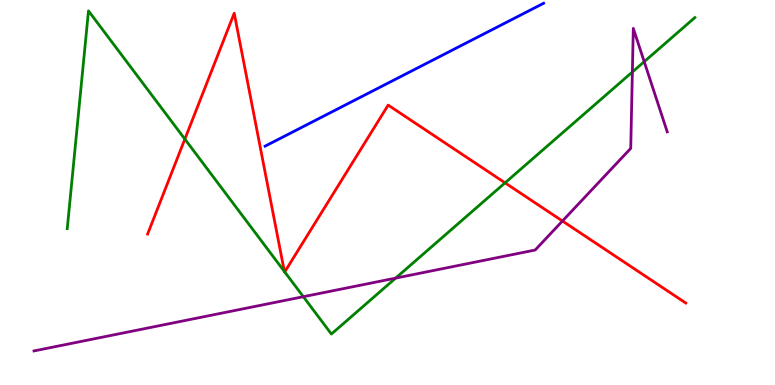[{'lines': ['blue', 'red'], 'intersections': []}, {'lines': ['green', 'red'], 'intersections': [{'x': 2.39, 'y': 6.39}, {'x': 3.67, 'y': 2.95}, {'x': 3.67, 'y': 2.94}, {'x': 6.52, 'y': 5.25}]}, {'lines': ['purple', 'red'], 'intersections': [{'x': 7.26, 'y': 4.26}]}, {'lines': ['blue', 'green'], 'intersections': []}, {'lines': ['blue', 'purple'], 'intersections': []}, {'lines': ['green', 'purple'], 'intersections': [{'x': 3.91, 'y': 2.29}, {'x': 5.1, 'y': 2.78}, {'x': 8.16, 'y': 8.13}, {'x': 8.31, 'y': 8.4}]}]